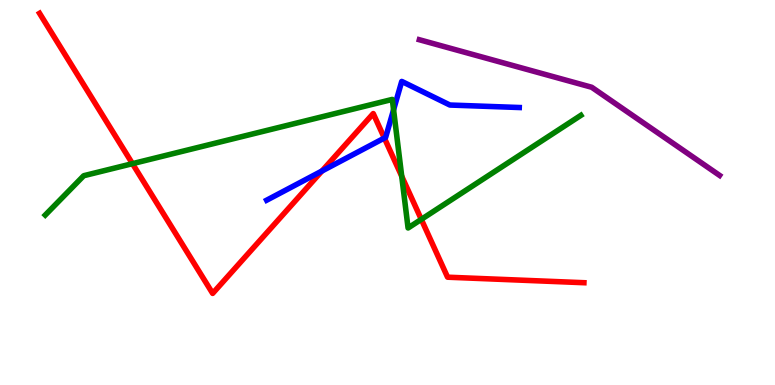[{'lines': ['blue', 'red'], 'intersections': [{'x': 4.15, 'y': 5.56}, {'x': 4.96, 'y': 6.41}]}, {'lines': ['green', 'red'], 'intersections': [{'x': 1.71, 'y': 5.75}, {'x': 5.18, 'y': 5.42}, {'x': 5.44, 'y': 4.3}]}, {'lines': ['purple', 'red'], 'intersections': []}, {'lines': ['blue', 'green'], 'intersections': [{'x': 5.08, 'y': 7.15}]}, {'lines': ['blue', 'purple'], 'intersections': []}, {'lines': ['green', 'purple'], 'intersections': []}]